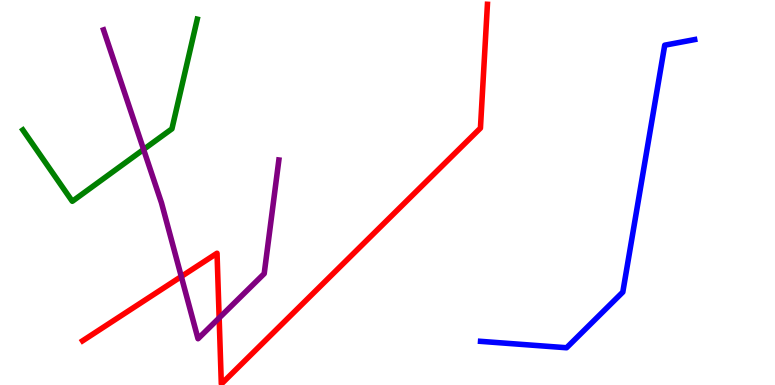[{'lines': ['blue', 'red'], 'intersections': []}, {'lines': ['green', 'red'], 'intersections': []}, {'lines': ['purple', 'red'], 'intersections': [{'x': 2.34, 'y': 2.82}, {'x': 2.83, 'y': 1.74}]}, {'lines': ['blue', 'green'], 'intersections': []}, {'lines': ['blue', 'purple'], 'intersections': []}, {'lines': ['green', 'purple'], 'intersections': [{'x': 1.85, 'y': 6.12}]}]